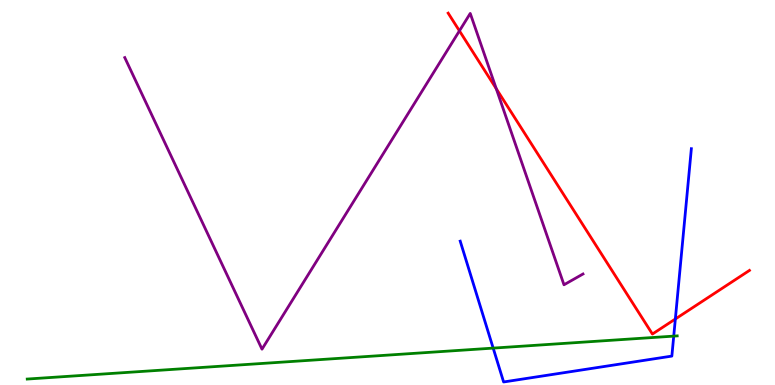[{'lines': ['blue', 'red'], 'intersections': [{'x': 8.71, 'y': 1.71}]}, {'lines': ['green', 'red'], 'intersections': []}, {'lines': ['purple', 'red'], 'intersections': [{'x': 5.93, 'y': 9.2}, {'x': 6.4, 'y': 7.7}]}, {'lines': ['blue', 'green'], 'intersections': [{'x': 6.36, 'y': 0.958}, {'x': 8.69, 'y': 1.27}]}, {'lines': ['blue', 'purple'], 'intersections': []}, {'lines': ['green', 'purple'], 'intersections': []}]